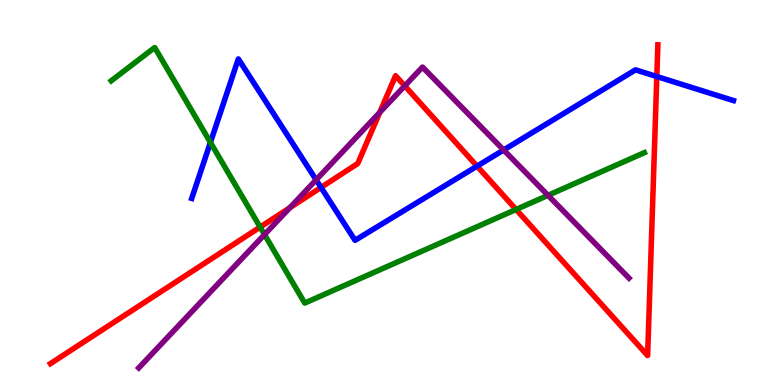[{'lines': ['blue', 'red'], 'intersections': [{'x': 4.14, 'y': 5.13}, {'x': 6.16, 'y': 5.68}, {'x': 8.48, 'y': 8.01}]}, {'lines': ['green', 'red'], 'intersections': [{'x': 3.36, 'y': 4.1}, {'x': 6.66, 'y': 4.56}]}, {'lines': ['purple', 'red'], 'intersections': [{'x': 3.74, 'y': 4.6}, {'x': 4.9, 'y': 7.08}, {'x': 5.22, 'y': 7.77}]}, {'lines': ['blue', 'green'], 'intersections': [{'x': 2.72, 'y': 6.3}]}, {'lines': ['blue', 'purple'], 'intersections': [{'x': 4.08, 'y': 5.33}, {'x': 6.5, 'y': 6.1}]}, {'lines': ['green', 'purple'], 'intersections': [{'x': 3.41, 'y': 3.91}, {'x': 7.07, 'y': 4.93}]}]